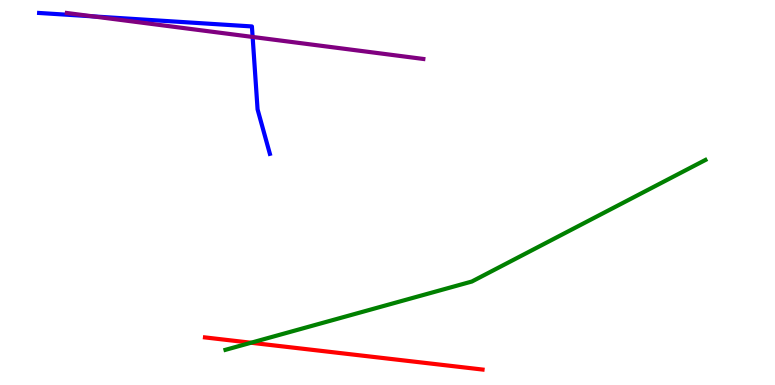[{'lines': ['blue', 'red'], 'intersections': []}, {'lines': ['green', 'red'], 'intersections': [{'x': 3.24, 'y': 1.1}]}, {'lines': ['purple', 'red'], 'intersections': []}, {'lines': ['blue', 'green'], 'intersections': []}, {'lines': ['blue', 'purple'], 'intersections': [{'x': 1.2, 'y': 9.57}, {'x': 3.26, 'y': 9.04}]}, {'lines': ['green', 'purple'], 'intersections': []}]